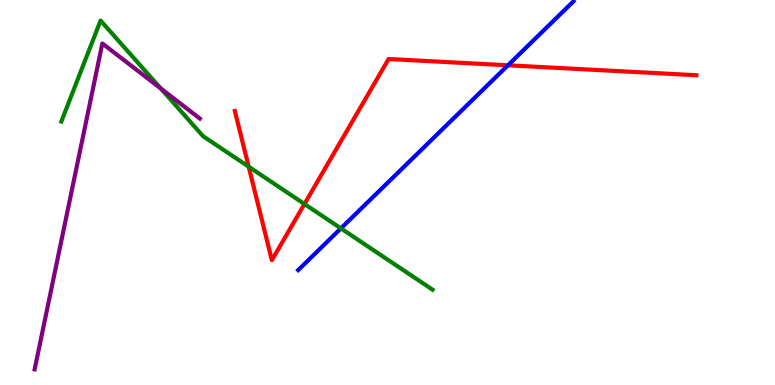[{'lines': ['blue', 'red'], 'intersections': [{'x': 6.55, 'y': 8.3}]}, {'lines': ['green', 'red'], 'intersections': [{'x': 3.21, 'y': 5.67}, {'x': 3.93, 'y': 4.7}]}, {'lines': ['purple', 'red'], 'intersections': []}, {'lines': ['blue', 'green'], 'intersections': [{'x': 4.4, 'y': 4.07}]}, {'lines': ['blue', 'purple'], 'intersections': []}, {'lines': ['green', 'purple'], 'intersections': [{'x': 2.07, 'y': 7.7}]}]